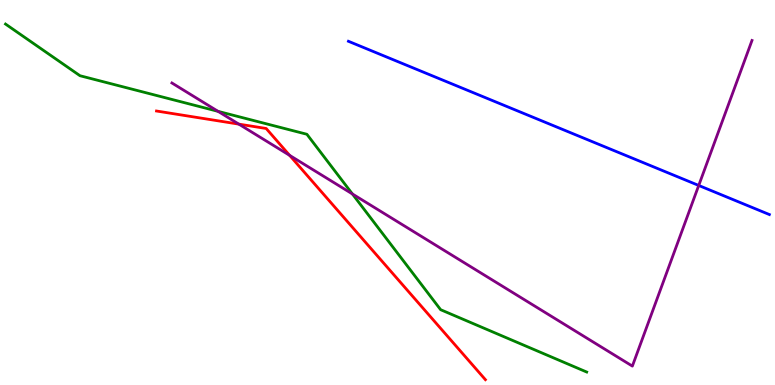[{'lines': ['blue', 'red'], 'intersections': []}, {'lines': ['green', 'red'], 'intersections': []}, {'lines': ['purple', 'red'], 'intersections': [{'x': 3.08, 'y': 6.78}, {'x': 3.74, 'y': 5.96}]}, {'lines': ['blue', 'green'], 'intersections': []}, {'lines': ['blue', 'purple'], 'intersections': [{'x': 9.02, 'y': 5.18}]}, {'lines': ['green', 'purple'], 'intersections': [{'x': 2.81, 'y': 7.11}, {'x': 4.55, 'y': 4.96}]}]